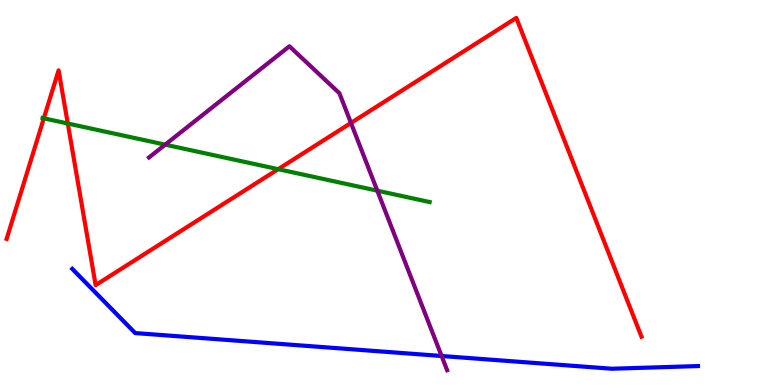[{'lines': ['blue', 'red'], 'intersections': []}, {'lines': ['green', 'red'], 'intersections': [{'x': 0.565, 'y': 6.93}, {'x': 0.875, 'y': 6.79}, {'x': 3.59, 'y': 5.61}]}, {'lines': ['purple', 'red'], 'intersections': [{'x': 4.53, 'y': 6.81}]}, {'lines': ['blue', 'green'], 'intersections': []}, {'lines': ['blue', 'purple'], 'intersections': [{'x': 5.7, 'y': 0.753}]}, {'lines': ['green', 'purple'], 'intersections': [{'x': 2.13, 'y': 6.24}, {'x': 4.87, 'y': 5.05}]}]